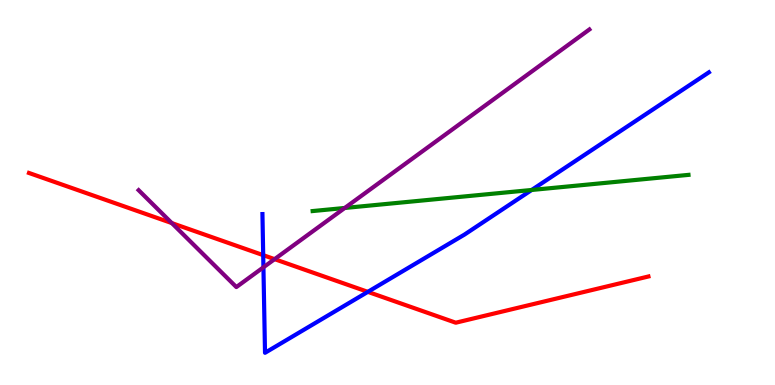[{'lines': ['blue', 'red'], 'intersections': [{'x': 3.4, 'y': 3.37}, {'x': 4.75, 'y': 2.42}]}, {'lines': ['green', 'red'], 'intersections': []}, {'lines': ['purple', 'red'], 'intersections': [{'x': 2.22, 'y': 4.21}, {'x': 3.54, 'y': 3.27}]}, {'lines': ['blue', 'green'], 'intersections': [{'x': 6.86, 'y': 5.07}]}, {'lines': ['blue', 'purple'], 'intersections': [{'x': 3.4, 'y': 3.06}]}, {'lines': ['green', 'purple'], 'intersections': [{'x': 4.45, 'y': 4.6}]}]